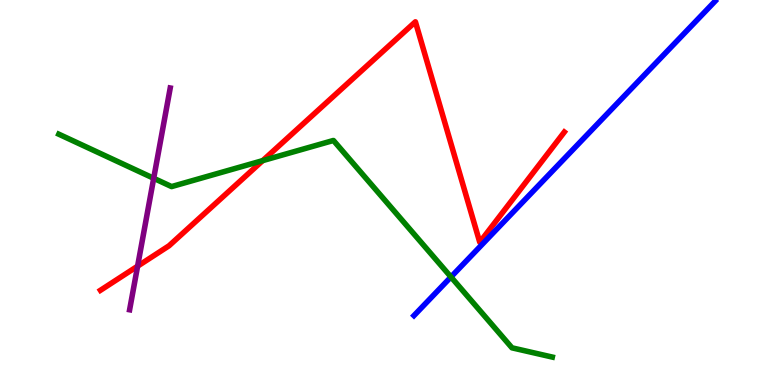[{'lines': ['blue', 'red'], 'intersections': []}, {'lines': ['green', 'red'], 'intersections': [{'x': 3.39, 'y': 5.83}]}, {'lines': ['purple', 'red'], 'intersections': [{'x': 1.78, 'y': 3.09}]}, {'lines': ['blue', 'green'], 'intersections': [{'x': 5.82, 'y': 2.81}]}, {'lines': ['blue', 'purple'], 'intersections': []}, {'lines': ['green', 'purple'], 'intersections': [{'x': 1.98, 'y': 5.37}]}]